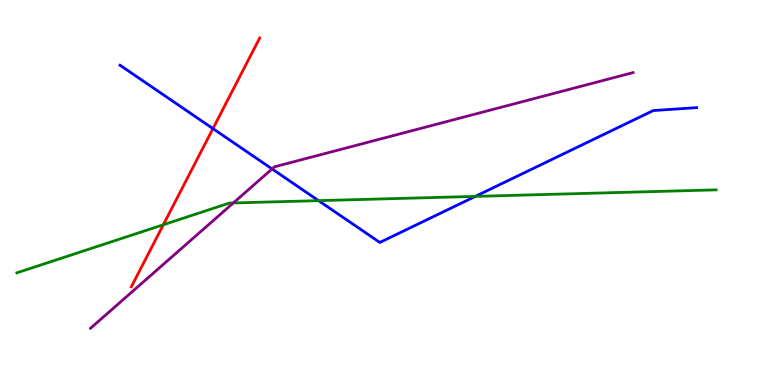[{'lines': ['blue', 'red'], 'intersections': [{'x': 2.75, 'y': 6.66}]}, {'lines': ['green', 'red'], 'intersections': [{'x': 2.11, 'y': 4.16}]}, {'lines': ['purple', 'red'], 'intersections': []}, {'lines': ['blue', 'green'], 'intersections': [{'x': 4.11, 'y': 4.79}, {'x': 6.13, 'y': 4.9}]}, {'lines': ['blue', 'purple'], 'intersections': [{'x': 3.51, 'y': 5.61}]}, {'lines': ['green', 'purple'], 'intersections': [{'x': 3.01, 'y': 4.73}]}]